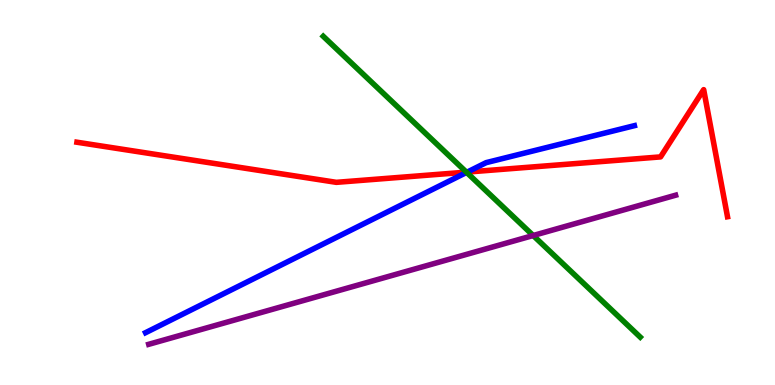[{'lines': ['blue', 'red'], 'intersections': [{'x': 6.03, 'y': 5.53}]}, {'lines': ['green', 'red'], 'intersections': [{'x': 6.02, 'y': 5.53}]}, {'lines': ['purple', 'red'], 'intersections': []}, {'lines': ['blue', 'green'], 'intersections': [{'x': 6.02, 'y': 5.52}]}, {'lines': ['blue', 'purple'], 'intersections': []}, {'lines': ['green', 'purple'], 'intersections': [{'x': 6.88, 'y': 3.88}]}]